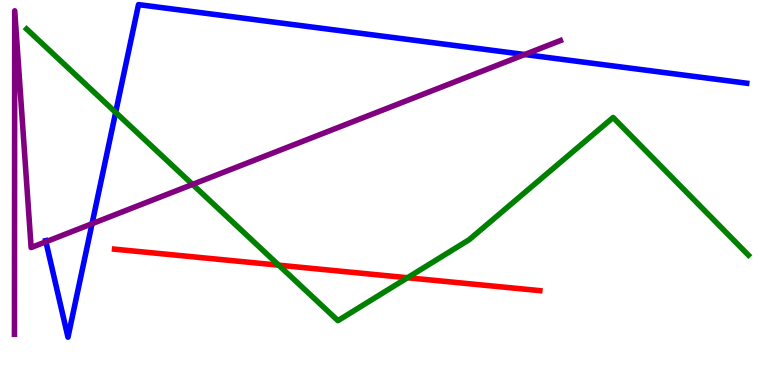[{'lines': ['blue', 'red'], 'intersections': []}, {'lines': ['green', 'red'], 'intersections': [{'x': 3.6, 'y': 3.11}, {'x': 5.26, 'y': 2.79}]}, {'lines': ['purple', 'red'], 'intersections': []}, {'lines': ['blue', 'green'], 'intersections': [{'x': 1.49, 'y': 7.08}]}, {'lines': ['blue', 'purple'], 'intersections': [{'x': 0.592, 'y': 3.72}, {'x': 1.19, 'y': 4.19}, {'x': 6.77, 'y': 8.58}]}, {'lines': ['green', 'purple'], 'intersections': [{'x': 2.48, 'y': 5.21}]}]